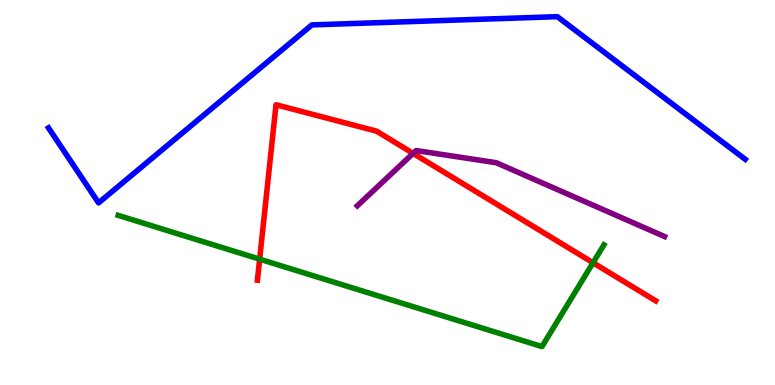[{'lines': ['blue', 'red'], 'intersections': []}, {'lines': ['green', 'red'], 'intersections': [{'x': 3.35, 'y': 3.27}, {'x': 7.65, 'y': 3.18}]}, {'lines': ['purple', 'red'], 'intersections': [{'x': 5.33, 'y': 6.02}]}, {'lines': ['blue', 'green'], 'intersections': []}, {'lines': ['blue', 'purple'], 'intersections': []}, {'lines': ['green', 'purple'], 'intersections': []}]